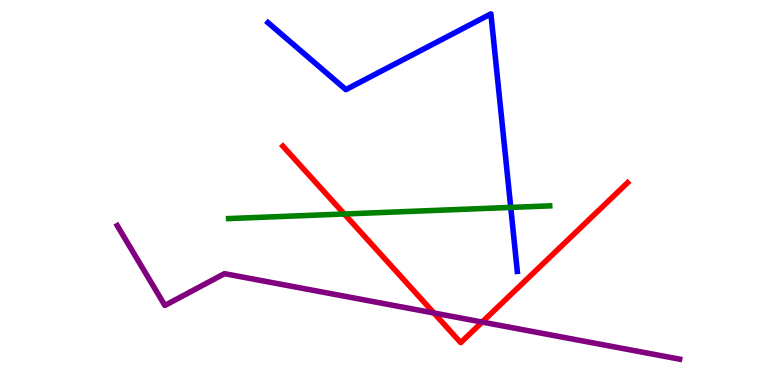[{'lines': ['blue', 'red'], 'intersections': []}, {'lines': ['green', 'red'], 'intersections': [{'x': 4.44, 'y': 4.44}]}, {'lines': ['purple', 'red'], 'intersections': [{'x': 5.6, 'y': 1.87}, {'x': 6.22, 'y': 1.63}]}, {'lines': ['blue', 'green'], 'intersections': [{'x': 6.59, 'y': 4.61}]}, {'lines': ['blue', 'purple'], 'intersections': []}, {'lines': ['green', 'purple'], 'intersections': []}]